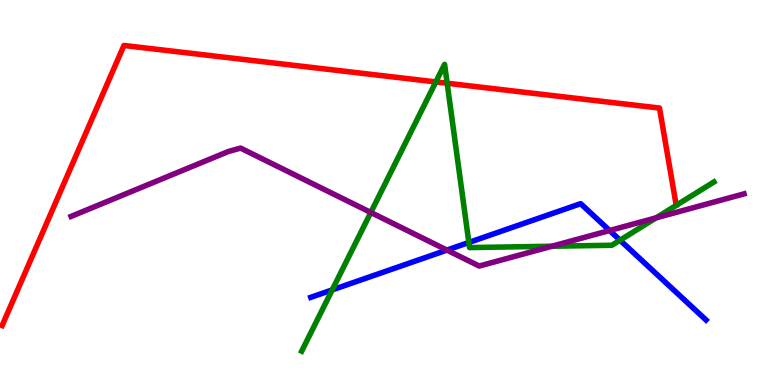[{'lines': ['blue', 'red'], 'intersections': []}, {'lines': ['green', 'red'], 'intersections': [{'x': 5.62, 'y': 7.87}, {'x': 5.77, 'y': 7.84}]}, {'lines': ['purple', 'red'], 'intersections': []}, {'lines': ['blue', 'green'], 'intersections': [{'x': 4.29, 'y': 2.47}, {'x': 6.05, 'y': 3.7}, {'x': 8.0, 'y': 3.76}]}, {'lines': ['blue', 'purple'], 'intersections': [{'x': 5.77, 'y': 3.5}, {'x': 7.87, 'y': 4.01}]}, {'lines': ['green', 'purple'], 'intersections': [{'x': 4.78, 'y': 4.48}, {'x': 7.12, 'y': 3.6}, {'x': 8.47, 'y': 4.34}]}]